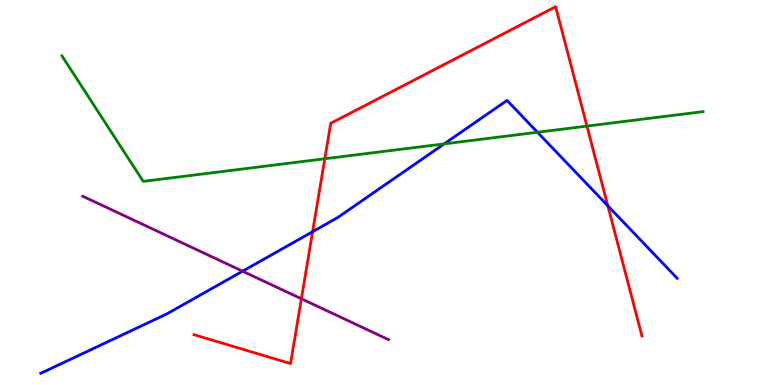[{'lines': ['blue', 'red'], 'intersections': [{'x': 4.03, 'y': 3.98}, {'x': 7.84, 'y': 4.65}]}, {'lines': ['green', 'red'], 'intersections': [{'x': 4.19, 'y': 5.88}, {'x': 7.57, 'y': 6.72}]}, {'lines': ['purple', 'red'], 'intersections': [{'x': 3.89, 'y': 2.24}]}, {'lines': ['blue', 'green'], 'intersections': [{'x': 5.73, 'y': 6.26}, {'x': 6.94, 'y': 6.56}]}, {'lines': ['blue', 'purple'], 'intersections': [{'x': 3.13, 'y': 2.96}]}, {'lines': ['green', 'purple'], 'intersections': []}]